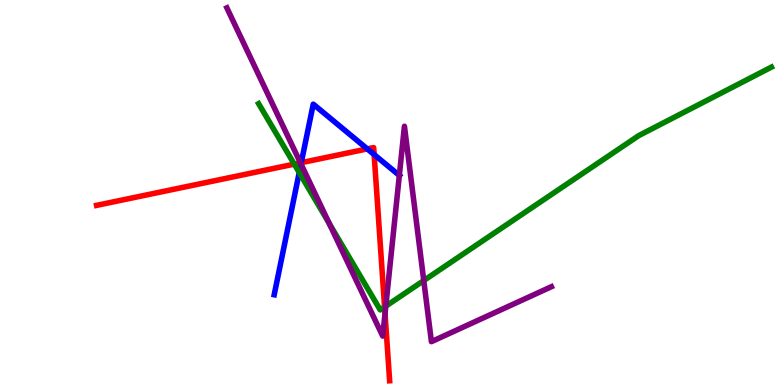[{'lines': ['blue', 'red'], 'intersections': [{'x': 3.89, 'y': 5.77}, {'x': 4.74, 'y': 6.13}, {'x': 4.83, 'y': 5.99}]}, {'lines': ['green', 'red'], 'intersections': [{'x': 3.8, 'y': 5.74}, {'x': 4.96, 'y': 2.03}]}, {'lines': ['purple', 'red'], 'intersections': [{'x': 3.88, 'y': 5.77}, {'x': 4.97, 'y': 1.86}]}, {'lines': ['blue', 'green'], 'intersections': [{'x': 3.86, 'y': 5.52}]}, {'lines': ['blue', 'purple'], 'intersections': [{'x': 3.88, 'y': 5.74}, {'x': 5.15, 'y': 5.44}]}, {'lines': ['green', 'purple'], 'intersections': [{'x': 4.25, 'y': 4.2}, {'x': 4.98, 'y': 2.05}, {'x': 5.47, 'y': 2.71}]}]